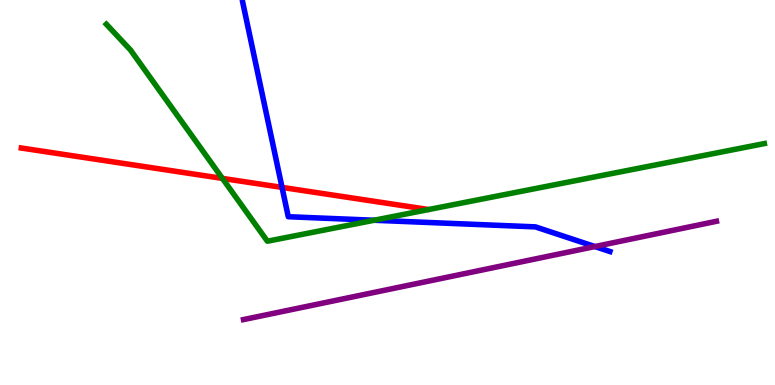[{'lines': ['blue', 'red'], 'intersections': [{'x': 3.64, 'y': 5.13}]}, {'lines': ['green', 'red'], 'intersections': [{'x': 2.87, 'y': 5.37}]}, {'lines': ['purple', 'red'], 'intersections': []}, {'lines': ['blue', 'green'], 'intersections': [{'x': 4.83, 'y': 4.28}]}, {'lines': ['blue', 'purple'], 'intersections': [{'x': 7.68, 'y': 3.6}]}, {'lines': ['green', 'purple'], 'intersections': []}]